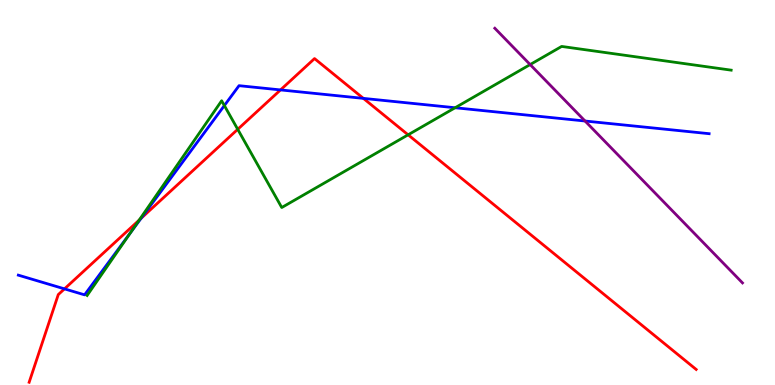[{'lines': ['blue', 'red'], 'intersections': [{'x': 0.832, 'y': 2.5}, {'x': 1.82, 'y': 4.33}, {'x': 3.62, 'y': 7.66}, {'x': 4.69, 'y': 7.44}]}, {'lines': ['green', 'red'], 'intersections': [{'x': 1.8, 'y': 4.29}, {'x': 3.07, 'y': 6.64}, {'x': 5.27, 'y': 6.5}]}, {'lines': ['purple', 'red'], 'intersections': []}, {'lines': ['blue', 'green'], 'intersections': [{'x': 1.68, 'y': 3.96}, {'x': 2.89, 'y': 7.26}, {'x': 5.87, 'y': 7.2}]}, {'lines': ['blue', 'purple'], 'intersections': [{'x': 7.55, 'y': 6.86}]}, {'lines': ['green', 'purple'], 'intersections': [{'x': 6.84, 'y': 8.32}]}]